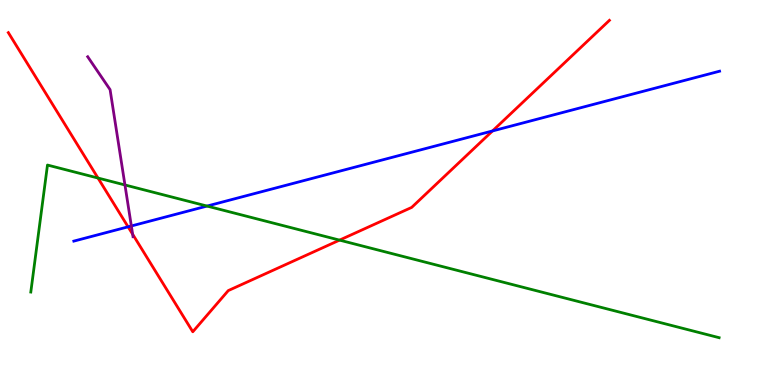[{'lines': ['blue', 'red'], 'intersections': [{'x': 1.65, 'y': 4.11}, {'x': 6.35, 'y': 6.6}]}, {'lines': ['green', 'red'], 'intersections': [{'x': 1.26, 'y': 5.38}, {'x': 4.38, 'y': 3.76}]}, {'lines': ['purple', 'red'], 'intersections': [{'x': 1.71, 'y': 3.92}]}, {'lines': ['blue', 'green'], 'intersections': [{'x': 2.67, 'y': 4.65}]}, {'lines': ['blue', 'purple'], 'intersections': [{'x': 1.69, 'y': 4.13}]}, {'lines': ['green', 'purple'], 'intersections': [{'x': 1.61, 'y': 5.2}]}]